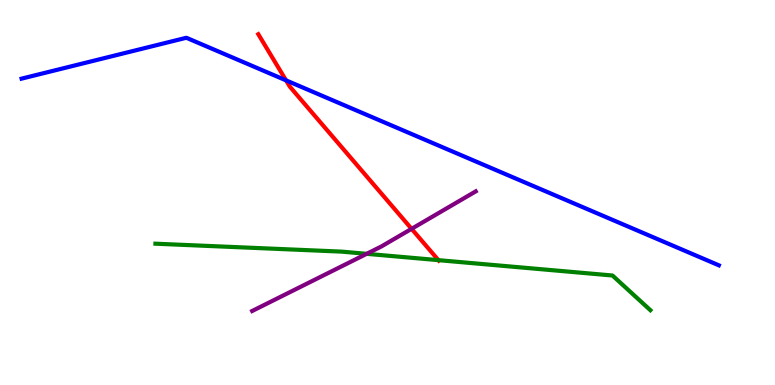[{'lines': ['blue', 'red'], 'intersections': [{'x': 3.69, 'y': 7.91}]}, {'lines': ['green', 'red'], 'intersections': [{'x': 5.66, 'y': 3.24}]}, {'lines': ['purple', 'red'], 'intersections': [{'x': 5.31, 'y': 4.06}]}, {'lines': ['blue', 'green'], 'intersections': []}, {'lines': ['blue', 'purple'], 'intersections': []}, {'lines': ['green', 'purple'], 'intersections': [{'x': 4.73, 'y': 3.41}]}]